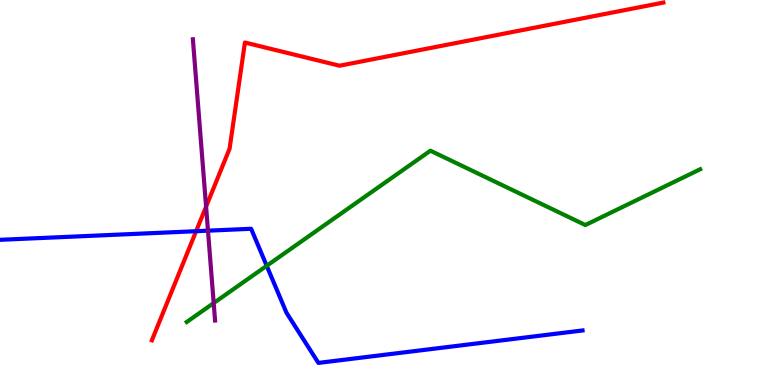[{'lines': ['blue', 'red'], 'intersections': [{'x': 2.53, 'y': 3.99}]}, {'lines': ['green', 'red'], 'intersections': []}, {'lines': ['purple', 'red'], 'intersections': [{'x': 2.66, 'y': 4.63}]}, {'lines': ['blue', 'green'], 'intersections': [{'x': 3.44, 'y': 3.1}]}, {'lines': ['blue', 'purple'], 'intersections': [{'x': 2.68, 'y': 4.01}]}, {'lines': ['green', 'purple'], 'intersections': [{'x': 2.76, 'y': 2.13}]}]